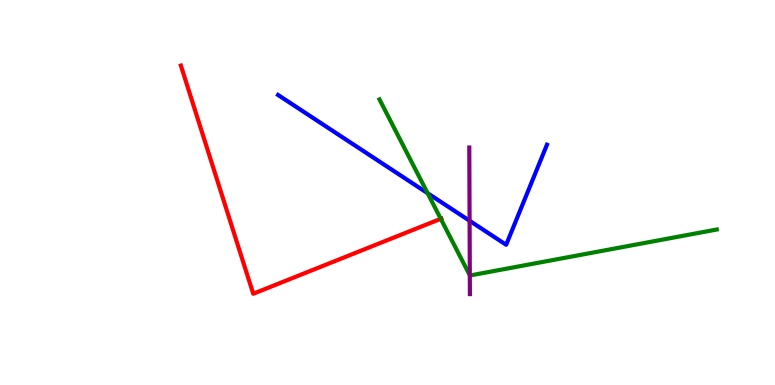[{'lines': ['blue', 'red'], 'intersections': []}, {'lines': ['green', 'red'], 'intersections': [{'x': 5.69, 'y': 4.32}]}, {'lines': ['purple', 'red'], 'intersections': []}, {'lines': ['blue', 'green'], 'intersections': [{'x': 5.52, 'y': 4.98}]}, {'lines': ['blue', 'purple'], 'intersections': [{'x': 6.06, 'y': 4.27}]}, {'lines': ['green', 'purple'], 'intersections': [{'x': 6.06, 'y': 2.85}]}]